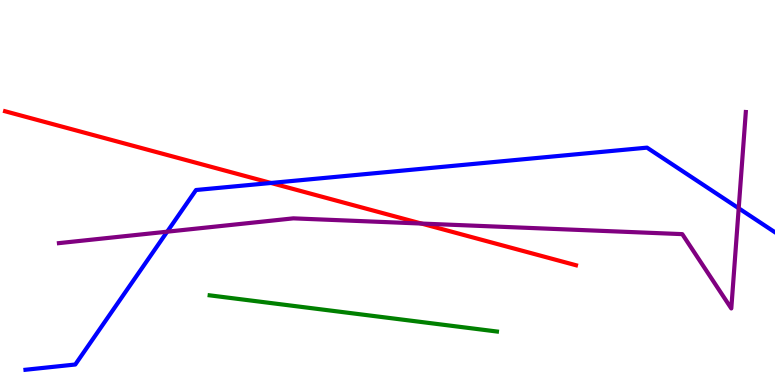[{'lines': ['blue', 'red'], 'intersections': [{'x': 3.5, 'y': 5.25}]}, {'lines': ['green', 'red'], 'intersections': []}, {'lines': ['purple', 'red'], 'intersections': [{'x': 5.44, 'y': 4.19}]}, {'lines': ['blue', 'green'], 'intersections': []}, {'lines': ['blue', 'purple'], 'intersections': [{'x': 2.16, 'y': 3.98}, {'x': 9.53, 'y': 4.59}]}, {'lines': ['green', 'purple'], 'intersections': []}]